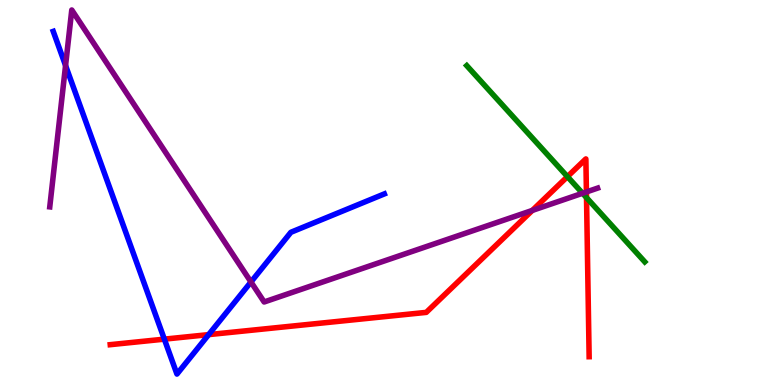[{'lines': ['blue', 'red'], 'intersections': [{'x': 2.12, 'y': 1.19}, {'x': 2.69, 'y': 1.31}]}, {'lines': ['green', 'red'], 'intersections': [{'x': 7.32, 'y': 5.41}, {'x': 7.57, 'y': 4.87}]}, {'lines': ['purple', 'red'], 'intersections': [{'x': 6.87, 'y': 4.53}, {'x': 7.57, 'y': 5.01}]}, {'lines': ['blue', 'green'], 'intersections': []}, {'lines': ['blue', 'purple'], 'intersections': [{'x': 0.846, 'y': 8.3}, {'x': 3.24, 'y': 2.68}]}, {'lines': ['green', 'purple'], 'intersections': [{'x': 7.52, 'y': 4.98}]}]